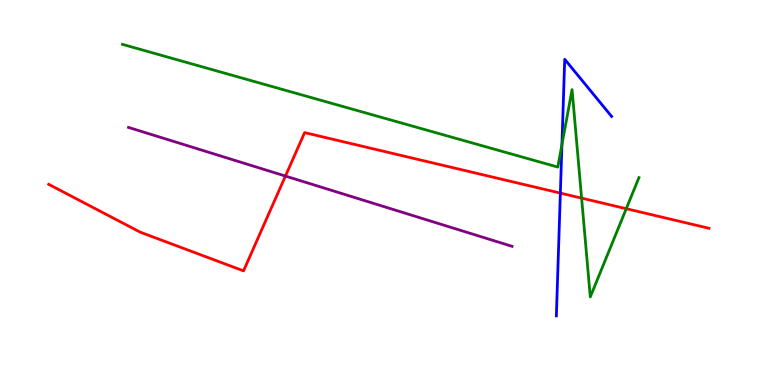[{'lines': ['blue', 'red'], 'intersections': [{'x': 7.23, 'y': 4.98}]}, {'lines': ['green', 'red'], 'intersections': [{'x': 7.5, 'y': 4.85}, {'x': 8.08, 'y': 4.58}]}, {'lines': ['purple', 'red'], 'intersections': [{'x': 3.68, 'y': 5.43}]}, {'lines': ['blue', 'green'], 'intersections': [{'x': 7.25, 'y': 6.24}]}, {'lines': ['blue', 'purple'], 'intersections': []}, {'lines': ['green', 'purple'], 'intersections': []}]